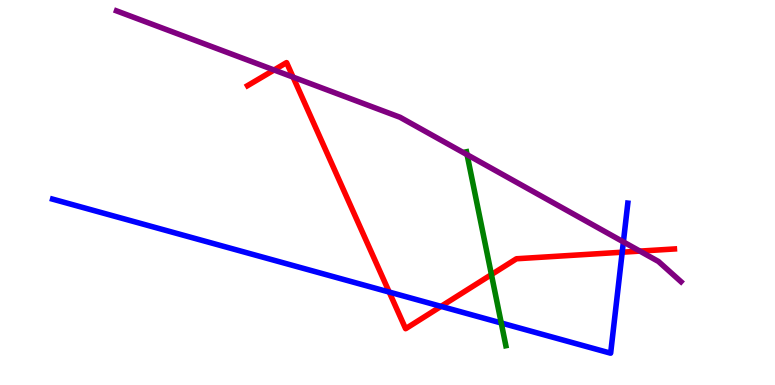[{'lines': ['blue', 'red'], 'intersections': [{'x': 5.02, 'y': 2.41}, {'x': 5.69, 'y': 2.04}, {'x': 8.03, 'y': 3.45}]}, {'lines': ['green', 'red'], 'intersections': [{'x': 6.34, 'y': 2.87}]}, {'lines': ['purple', 'red'], 'intersections': [{'x': 3.54, 'y': 8.18}, {'x': 3.78, 'y': 8.0}, {'x': 8.26, 'y': 3.48}]}, {'lines': ['blue', 'green'], 'intersections': [{'x': 6.47, 'y': 1.61}]}, {'lines': ['blue', 'purple'], 'intersections': [{'x': 8.04, 'y': 3.72}]}, {'lines': ['green', 'purple'], 'intersections': [{'x': 6.03, 'y': 5.98}]}]